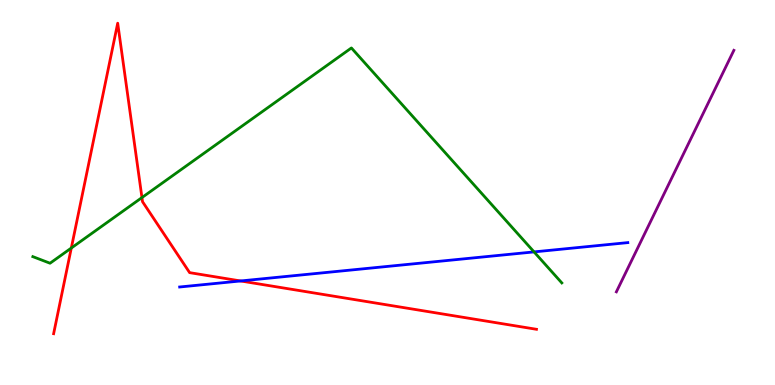[{'lines': ['blue', 'red'], 'intersections': [{'x': 3.1, 'y': 2.7}]}, {'lines': ['green', 'red'], 'intersections': [{'x': 0.92, 'y': 3.56}, {'x': 1.83, 'y': 4.87}]}, {'lines': ['purple', 'red'], 'intersections': []}, {'lines': ['blue', 'green'], 'intersections': [{'x': 6.89, 'y': 3.46}]}, {'lines': ['blue', 'purple'], 'intersections': []}, {'lines': ['green', 'purple'], 'intersections': []}]